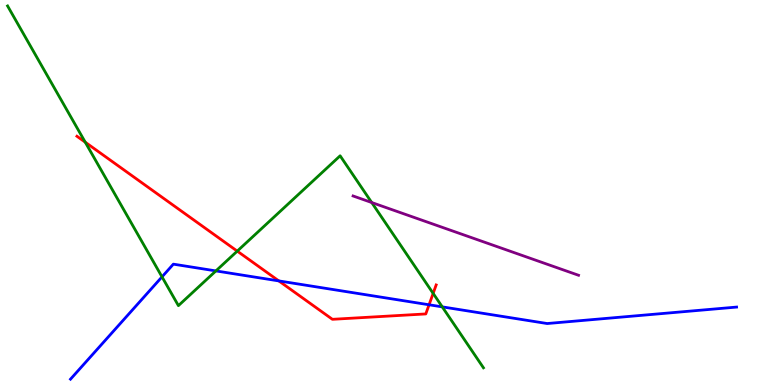[{'lines': ['blue', 'red'], 'intersections': [{'x': 3.6, 'y': 2.7}, {'x': 5.54, 'y': 2.08}]}, {'lines': ['green', 'red'], 'intersections': [{'x': 1.1, 'y': 6.31}, {'x': 3.06, 'y': 3.48}, {'x': 5.59, 'y': 2.38}]}, {'lines': ['purple', 'red'], 'intersections': []}, {'lines': ['blue', 'green'], 'intersections': [{'x': 2.09, 'y': 2.81}, {'x': 2.79, 'y': 2.96}, {'x': 5.71, 'y': 2.03}]}, {'lines': ['blue', 'purple'], 'intersections': []}, {'lines': ['green', 'purple'], 'intersections': [{'x': 4.8, 'y': 4.74}]}]